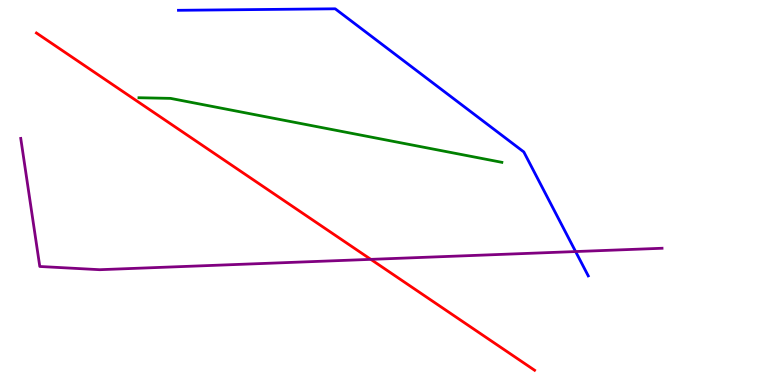[{'lines': ['blue', 'red'], 'intersections': []}, {'lines': ['green', 'red'], 'intersections': []}, {'lines': ['purple', 'red'], 'intersections': [{'x': 4.78, 'y': 3.26}]}, {'lines': ['blue', 'green'], 'intersections': []}, {'lines': ['blue', 'purple'], 'intersections': [{'x': 7.43, 'y': 3.47}]}, {'lines': ['green', 'purple'], 'intersections': []}]